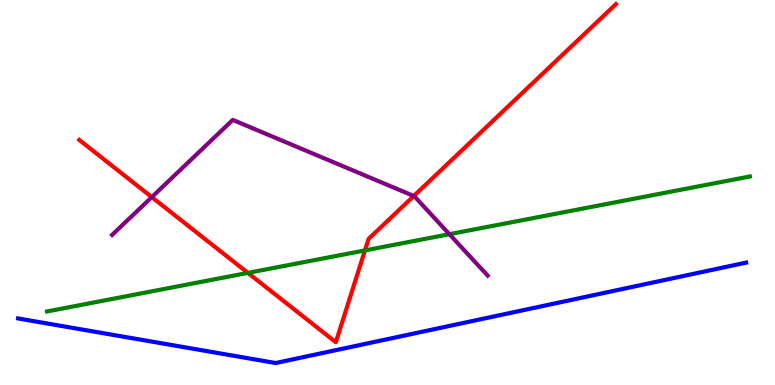[{'lines': ['blue', 'red'], 'intersections': []}, {'lines': ['green', 'red'], 'intersections': [{'x': 3.2, 'y': 2.91}, {'x': 4.71, 'y': 3.5}]}, {'lines': ['purple', 'red'], 'intersections': [{'x': 1.96, 'y': 4.88}, {'x': 5.34, 'y': 4.91}]}, {'lines': ['blue', 'green'], 'intersections': []}, {'lines': ['blue', 'purple'], 'intersections': []}, {'lines': ['green', 'purple'], 'intersections': [{'x': 5.8, 'y': 3.92}]}]